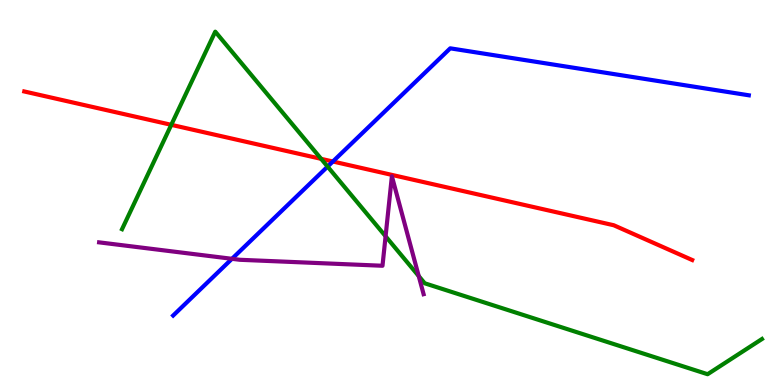[{'lines': ['blue', 'red'], 'intersections': [{'x': 4.3, 'y': 5.81}]}, {'lines': ['green', 'red'], 'intersections': [{'x': 2.21, 'y': 6.76}, {'x': 4.14, 'y': 5.87}]}, {'lines': ['purple', 'red'], 'intersections': []}, {'lines': ['blue', 'green'], 'intersections': [{'x': 4.23, 'y': 5.67}]}, {'lines': ['blue', 'purple'], 'intersections': [{'x': 2.99, 'y': 3.28}]}, {'lines': ['green', 'purple'], 'intersections': [{'x': 4.98, 'y': 3.86}, {'x': 5.4, 'y': 2.83}]}]